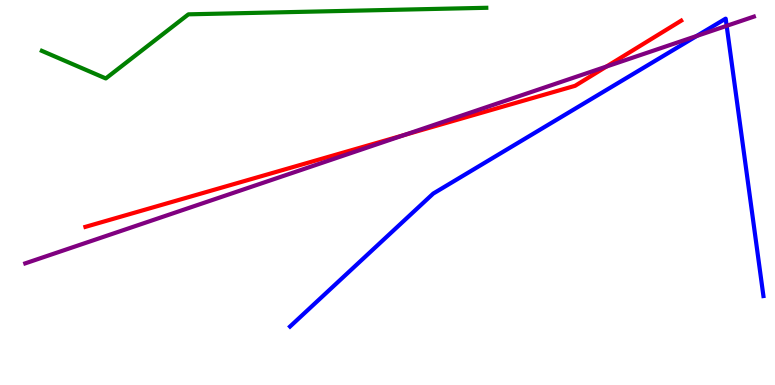[{'lines': ['blue', 'red'], 'intersections': []}, {'lines': ['green', 'red'], 'intersections': []}, {'lines': ['purple', 'red'], 'intersections': [{'x': 5.21, 'y': 6.49}, {'x': 7.83, 'y': 8.27}]}, {'lines': ['blue', 'green'], 'intersections': []}, {'lines': ['blue', 'purple'], 'intersections': [{'x': 8.99, 'y': 9.07}, {'x': 9.38, 'y': 9.33}]}, {'lines': ['green', 'purple'], 'intersections': []}]